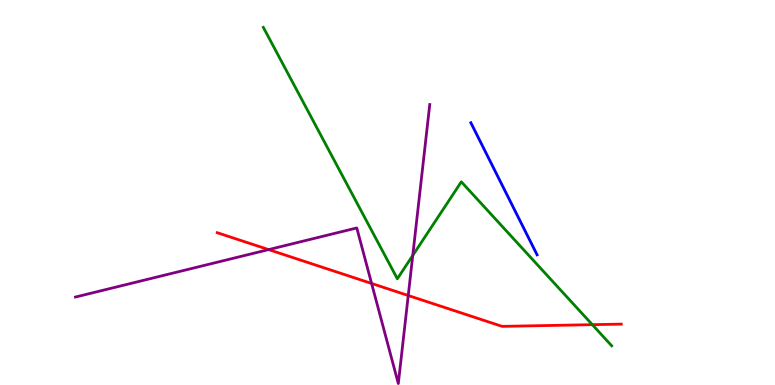[{'lines': ['blue', 'red'], 'intersections': []}, {'lines': ['green', 'red'], 'intersections': [{'x': 7.64, 'y': 1.57}]}, {'lines': ['purple', 'red'], 'intersections': [{'x': 3.47, 'y': 3.52}, {'x': 4.79, 'y': 2.64}, {'x': 5.27, 'y': 2.32}]}, {'lines': ['blue', 'green'], 'intersections': []}, {'lines': ['blue', 'purple'], 'intersections': []}, {'lines': ['green', 'purple'], 'intersections': [{'x': 5.33, 'y': 3.37}]}]